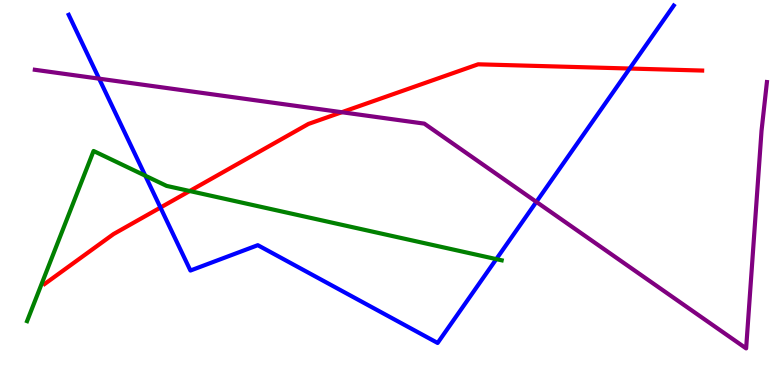[{'lines': ['blue', 'red'], 'intersections': [{'x': 2.07, 'y': 4.61}, {'x': 8.12, 'y': 8.22}]}, {'lines': ['green', 'red'], 'intersections': [{'x': 2.45, 'y': 5.04}]}, {'lines': ['purple', 'red'], 'intersections': [{'x': 4.41, 'y': 7.09}]}, {'lines': ['blue', 'green'], 'intersections': [{'x': 1.87, 'y': 5.44}, {'x': 6.4, 'y': 3.27}]}, {'lines': ['blue', 'purple'], 'intersections': [{'x': 1.28, 'y': 7.96}, {'x': 6.92, 'y': 4.76}]}, {'lines': ['green', 'purple'], 'intersections': []}]